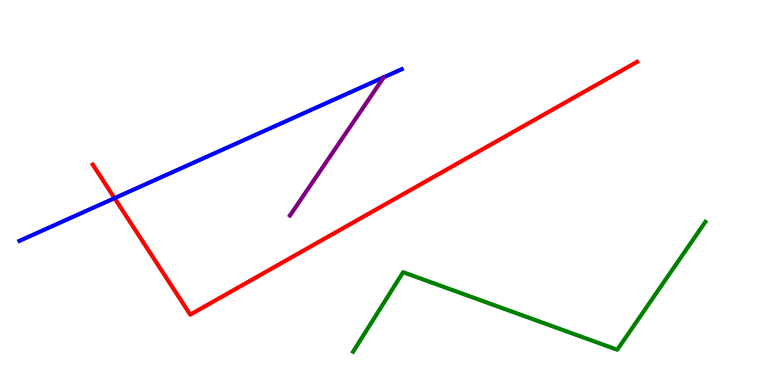[{'lines': ['blue', 'red'], 'intersections': [{'x': 1.48, 'y': 4.85}]}, {'lines': ['green', 'red'], 'intersections': []}, {'lines': ['purple', 'red'], 'intersections': []}, {'lines': ['blue', 'green'], 'intersections': []}, {'lines': ['blue', 'purple'], 'intersections': []}, {'lines': ['green', 'purple'], 'intersections': []}]